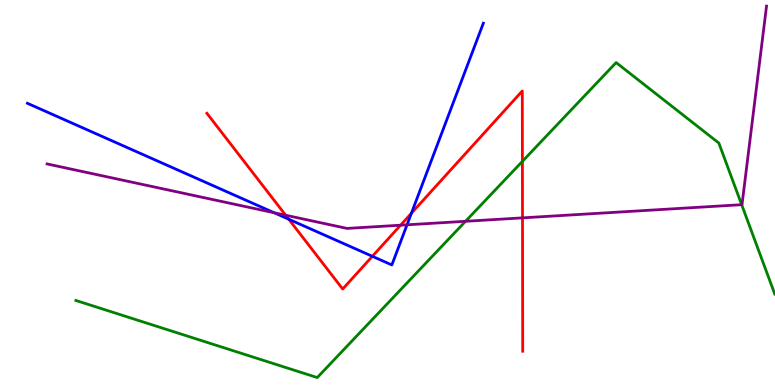[{'lines': ['blue', 'red'], 'intersections': [{'x': 3.73, 'y': 4.31}, {'x': 4.8, 'y': 3.34}, {'x': 5.31, 'y': 4.46}]}, {'lines': ['green', 'red'], 'intersections': [{'x': 6.74, 'y': 5.81}]}, {'lines': ['purple', 'red'], 'intersections': [{'x': 3.69, 'y': 4.41}, {'x': 5.17, 'y': 4.15}, {'x': 6.74, 'y': 4.34}]}, {'lines': ['blue', 'green'], 'intersections': []}, {'lines': ['blue', 'purple'], 'intersections': [{'x': 3.54, 'y': 4.47}, {'x': 5.25, 'y': 4.16}]}, {'lines': ['green', 'purple'], 'intersections': [{'x': 6.01, 'y': 4.25}, {'x': 9.57, 'y': 4.68}]}]